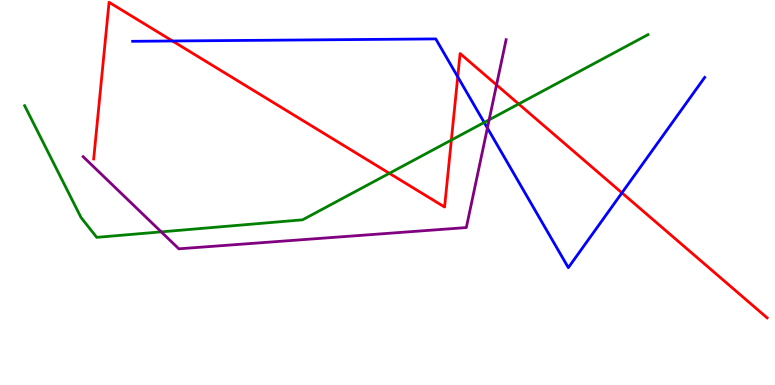[{'lines': ['blue', 'red'], 'intersections': [{'x': 2.23, 'y': 8.94}, {'x': 5.91, 'y': 8.0}, {'x': 8.03, 'y': 4.99}]}, {'lines': ['green', 'red'], 'intersections': [{'x': 5.02, 'y': 5.5}, {'x': 5.82, 'y': 6.36}, {'x': 6.69, 'y': 7.3}]}, {'lines': ['purple', 'red'], 'intersections': [{'x': 6.41, 'y': 7.79}]}, {'lines': ['blue', 'green'], 'intersections': [{'x': 6.25, 'y': 6.82}]}, {'lines': ['blue', 'purple'], 'intersections': [{'x': 6.29, 'y': 6.67}]}, {'lines': ['green', 'purple'], 'intersections': [{'x': 2.08, 'y': 3.98}, {'x': 6.31, 'y': 6.89}]}]